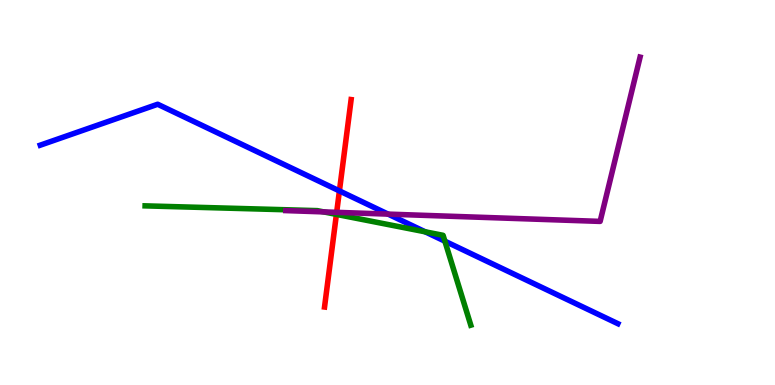[{'lines': ['blue', 'red'], 'intersections': [{'x': 4.38, 'y': 5.04}]}, {'lines': ['green', 'red'], 'intersections': [{'x': 4.34, 'y': 4.43}]}, {'lines': ['purple', 'red'], 'intersections': [{'x': 4.34, 'y': 4.48}]}, {'lines': ['blue', 'green'], 'intersections': [{'x': 5.49, 'y': 3.98}, {'x': 5.74, 'y': 3.74}]}, {'lines': ['blue', 'purple'], 'intersections': [{'x': 5.01, 'y': 4.44}]}, {'lines': ['green', 'purple'], 'intersections': [{'x': 4.18, 'y': 4.5}]}]